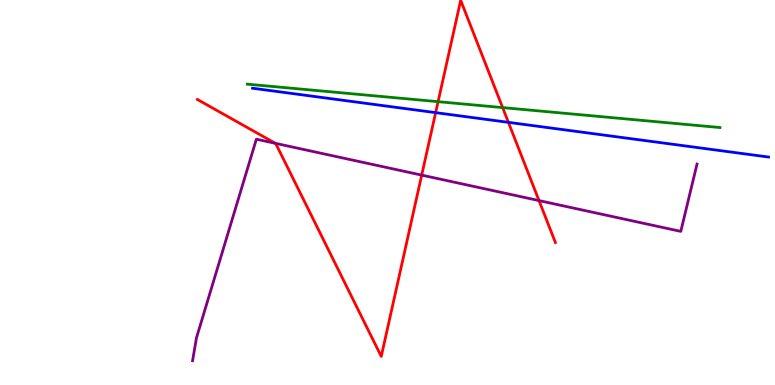[{'lines': ['blue', 'red'], 'intersections': [{'x': 5.62, 'y': 7.07}, {'x': 6.56, 'y': 6.82}]}, {'lines': ['green', 'red'], 'intersections': [{'x': 5.65, 'y': 7.36}, {'x': 6.49, 'y': 7.21}]}, {'lines': ['purple', 'red'], 'intersections': [{'x': 3.55, 'y': 6.28}, {'x': 5.44, 'y': 5.45}, {'x': 6.95, 'y': 4.79}]}, {'lines': ['blue', 'green'], 'intersections': []}, {'lines': ['blue', 'purple'], 'intersections': []}, {'lines': ['green', 'purple'], 'intersections': []}]